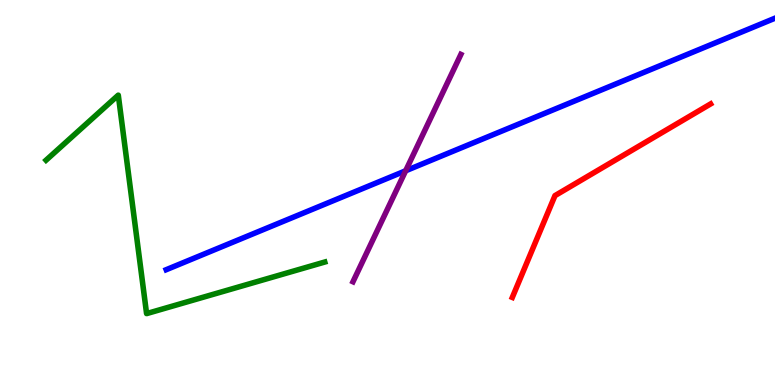[{'lines': ['blue', 'red'], 'intersections': []}, {'lines': ['green', 'red'], 'intersections': []}, {'lines': ['purple', 'red'], 'intersections': []}, {'lines': ['blue', 'green'], 'intersections': []}, {'lines': ['blue', 'purple'], 'intersections': [{'x': 5.23, 'y': 5.56}]}, {'lines': ['green', 'purple'], 'intersections': []}]